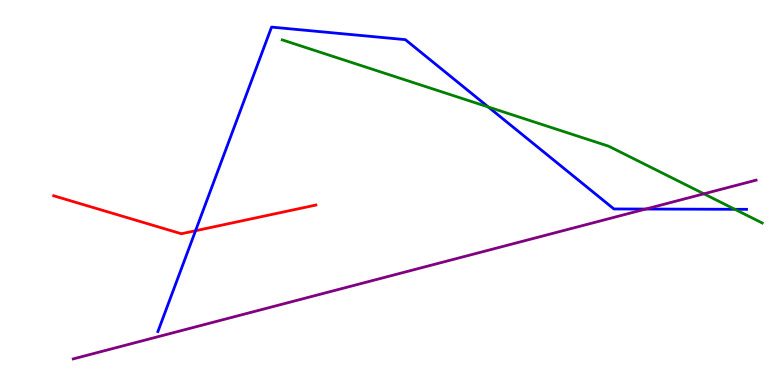[{'lines': ['blue', 'red'], 'intersections': [{'x': 2.52, 'y': 4.01}]}, {'lines': ['green', 'red'], 'intersections': []}, {'lines': ['purple', 'red'], 'intersections': []}, {'lines': ['blue', 'green'], 'intersections': [{'x': 6.3, 'y': 7.22}, {'x': 9.48, 'y': 4.56}]}, {'lines': ['blue', 'purple'], 'intersections': [{'x': 8.33, 'y': 4.57}]}, {'lines': ['green', 'purple'], 'intersections': [{'x': 9.08, 'y': 4.97}]}]